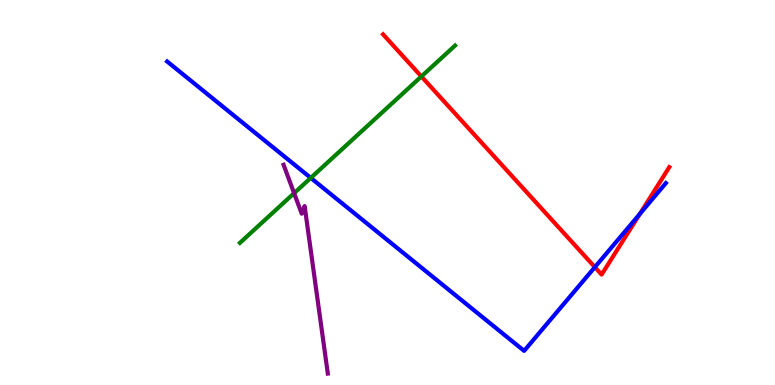[{'lines': ['blue', 'red'], 'intersections': [{'x': 7.68, 'y': 3.06}, {'x': 8.26, 'y': 4.44}]}, {'lines': ['green', 'red'], 'intersections': [{'x': 5.44, 'y': 8.01}]}, {'lines': ['purple', 'red'], 'intersections': []}, {'lines': ['blue', 'green'], 'intersections': [{'x': 4.01, 'y': 5.38}]}, {'lines': ['blue', 'purple'], 'intersections': []}, {'lines': ['green', 'purple'], 'intersections': [{'x': 3.79, 'y': 4.98}]}]